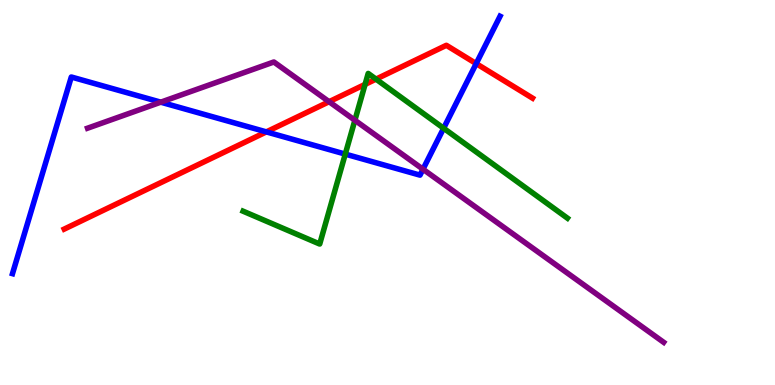[{'lines': ['blue', 'red'], 'intersections': [{'x': 3.44, 'y': 6.57}, {'x': 6.14, 'y': 8.35}]}, {'lines': ['green', 'red'], 'intersections': [{'x': 4.71, 'y': 7.81}, {'x': 4.85, 'y': 7.94}]}, {'lines': ['purple', 'red'], 'intersections': [{'x': 4.25, 'y': 7.36}]}, {'lines': ['blue', 'green'], 'intersections': [{'x': 4.46, 'y': 6.0}, {'x': 5.72, 'y': 6.67}]}, {'lines': ['blue', 'purple'], 'intersections': [{'x': 2.07, 'y': 7.35}, {'x': 5.46, 'y': 5.6}]}, {'lines': ['green', 'purple'], 'intersections': [{'x': 4.58, 'y': 6.88}]}]